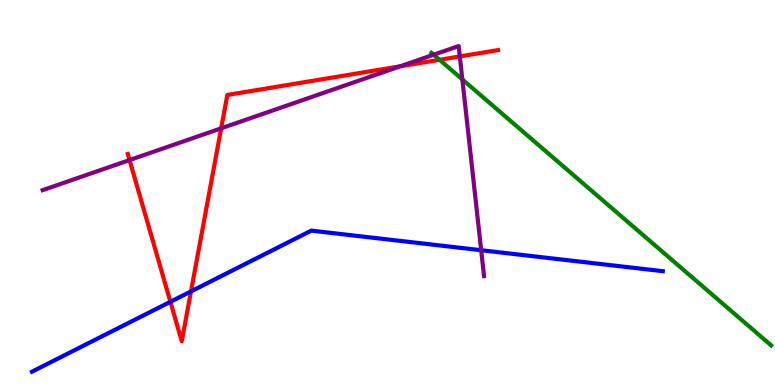[{'lines': ['blue', 'red'], 'intersections': [{'x': 2.2, 'y': 2.16}, {'x': 2.46, 'y': 2.43}]}, {'lines': ['green', 'red'], 'intersections': [{'x': 5.67, 'y': 8.45}]}, {'lines': ['purple', 'red'], 'intersections': [{'x': 1.67, 'y': 5.84}, {'x': 2.85, 'y': 6.67}, {'x': 5.16, 'y': 8.28}, {'x': 5.93, 'y': 8.53}]}, {'lines': ['blue', 'green'], 'intersections': []}, {'lines': ['blue', 'purple'], 'intersections': [{'x': 6.21, 'y': 3.5}]}, {'lines': ['green', 'purple'], 'intersections': [{'x': 5.6, 'y': 8.58}, {'x': 5.97, 'y': 7.94}]}]